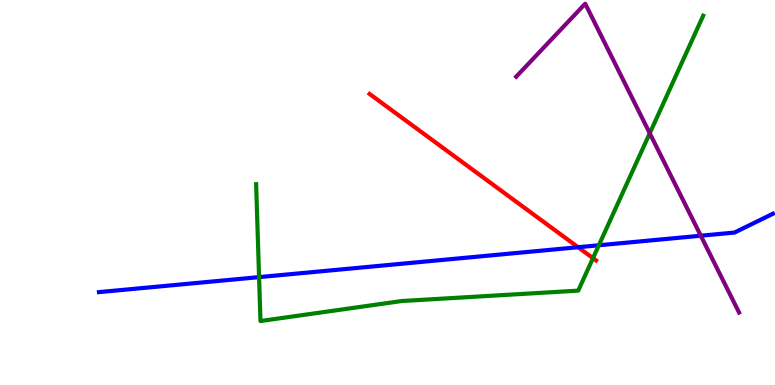[{'lines': ['blue', 'red'], 'intersections': [{'x': 7.46, 'y': 3.58}]}, {'lines': ['green', 'red'], 'intersections': [{'x': 7.65, 'y': 3.29}]}, {'lines': ['purple', 'red'], 'intersections': []}, {'lines': ['blue', 'green'], 'intersections': [{'x': 3.34, 'y': 2.8}, {'x': 7.73, 'y': 3.63}]}, {'lines': ['blue', 'purple'], 'intersections': [{'x': 9.04, 'y': 3.88}]}, {'lines': ['green', 'purple'], 'intersections': [{'x': 8.38, 'y': 6.54}]}]